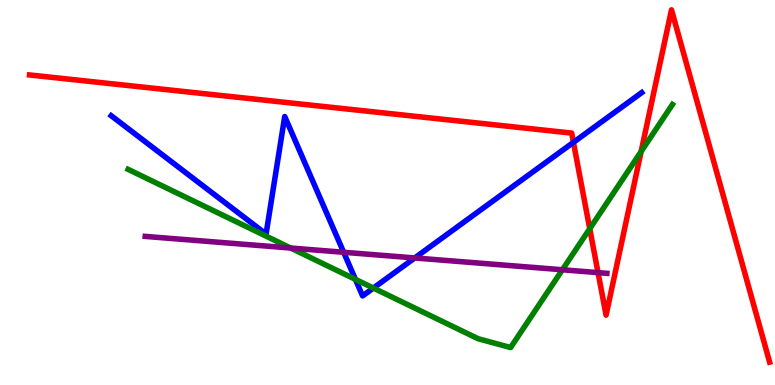[{'lines': ['blue', 'red'], 'intersections': [{'x': 7.4, 'y': 6.3}]}, {'lines': ['green', 'red'], 'intersections': [{'x': 7.61, 'y': 4.06}, {'x': 8.27, 'y': 6.06}]}, {'lines': ['purple', 'red'], 'intersections': [{'x': 7.72, 'y': 2.92}]}, {'lines': ['blue', 'green'], 'intersections': [{'x': 4.59, 'y': 2.74}, {'x': 4.82, 'y': 2.52}]}, {'lines': ['blue', 'purple'], 'intersections': [{'x': 4.43, 'y': 3.45}, {'x': 5.35, 'y': 3.3}]}, {'lines': ['green', 'purple'], 'intersections': [{'x': 3.75, 'y': 3.56}, {'x': 7.26, 'y': 2.99}]}]